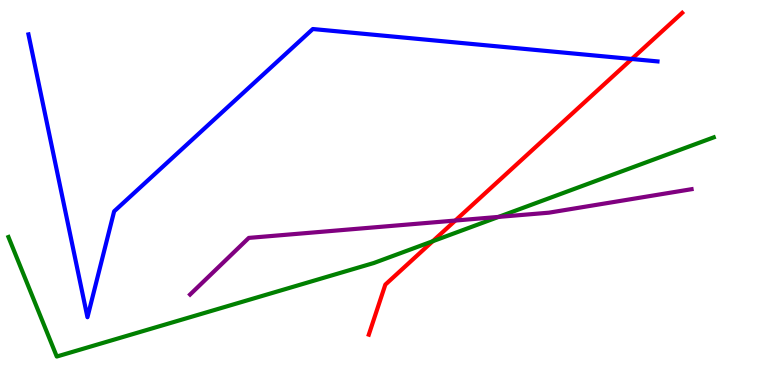[{'lines': ['blue', 'red'], 'intersections': [{'x': 8.15, 'y': 8.47}]}, {'lines': ['green', 'red'], 'intersections': [{'x': 5.58, 'y': 3.73}]}, {'lines': ['purple', 'red'], 'intersections': [{'x': 5.88, 'y': 4.27}]}, {'lines': ['blue', 'green'], 'intersections': []}, {'lines': ['blue', 'purple'], 'intersections': []}, {'lines': ['green', 'purple'], 'intersections': [{'x': 6.43, 'y': 4.37}]}]